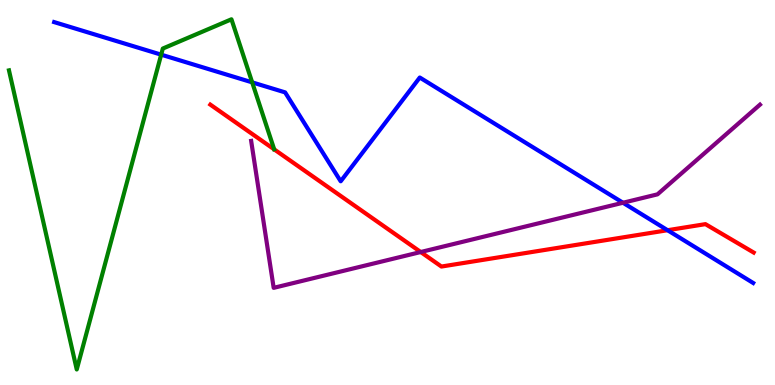[{'lines': ['blue', 'red'], 'intersections': [{'x': 8.61, 'y': 4.02}]}, {'lines': ['green', 'red'], 'intersections': []}, {'lines': ['purple', 'red'], 'intersections': [{'x': 5.43, 'y': 3.45}]}, {'lines': ['blue', 'green'], 'intersections': [{'x': 2.08, 'y': 8.58}, {'x': 3.25, 'y': 7.86}]}, {'lines': ['blue', 'purple'], 'intersections': [{'x': 8.04, 'y': 4.73}]}, {'lines': ['green', 'purple'], 'intersections': []}]